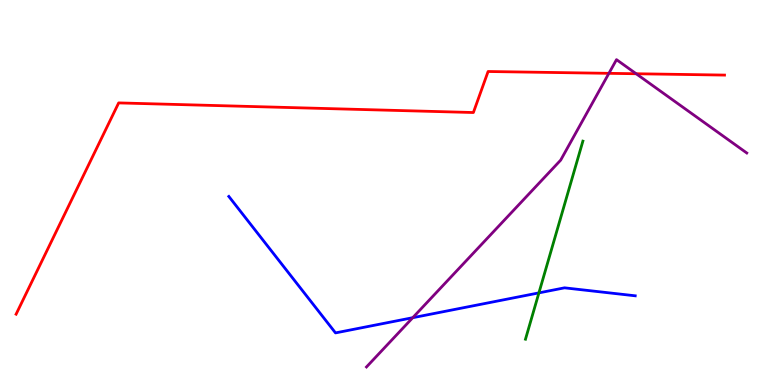[{'lines': ['blue', 'red'], 'intersections': []}, {'lines': ['green', 'red'], 'intersections': []}, {'lines': ['purple', 'red'], 'intersections': [{'x': 7.86, 'y': 8.1}, {'x': 8.21, 'y': 8.08}]}, {'lines': ['blue', 'green'], 'intersections': [{'x': 6.95, 'y': 2.39}]}, {'lines': ['blue', 'purple'], 'intersections': [{'x': 5.33, 'y': 1.75}]}, {'lines': ['green', 'purple'], 'intersections': []}]